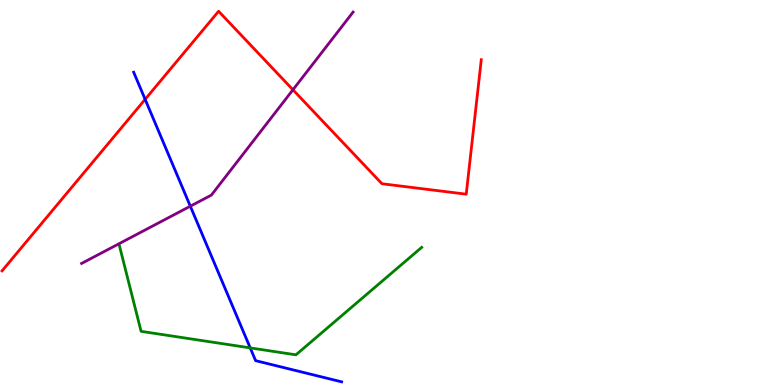[{'lines': ['blue', 'red'], 'intersections': [{'x': 1.87, 'y': 7.42}]}, {'lines': ['green', 'red'], 'intersections': []}, {'lines': ['purple', 'red'], 'intersections': [{'x': 3.78, 'y': 7.67}]}, {'lines': ['blue', 'green'], 'intersections': [{'x': 3.23, 'y': 0.964}]}, {'lines': ['blue', 'purple'], 'intersections': [{'x': 2.46, 'y': 4.64}]}, {'lines': ['green', 'purple'], 'intersections': []}]